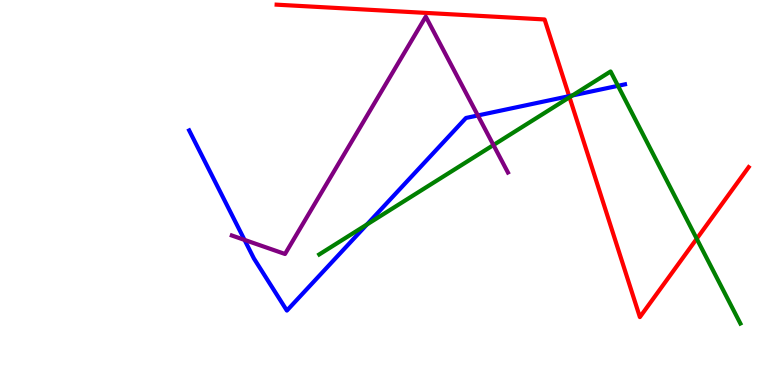[{'lines': ['blue', 'red'], 'intersections': [{'x': 7.34, 'y': 7.5}]}, {'lines': ['green', 'red'], 'intersections': [{'x': 7.35, 'y': 7.47}, {'x': 8.99, 'y': 3.8}]}, {'lines': ['purple', 'red'], 'intersections': []}, {'lines': ['blue', 'green'], 'intersections': [{'x': 4.73, 'y': 4.17}, {'x': 7.39, 'y': 7.52}, {'x': 7.97, 'y': 7.77}]}, {'lines': ['blue', 'purple'], 'intersections': [{'x': 3.16, 'y': 3.77}, {'x': 6.17, 'y': 7.0}]}, {'lines': ['green', 'purple'], 'intersections': [{'x': 6.37, 'y': 6.23}]}]